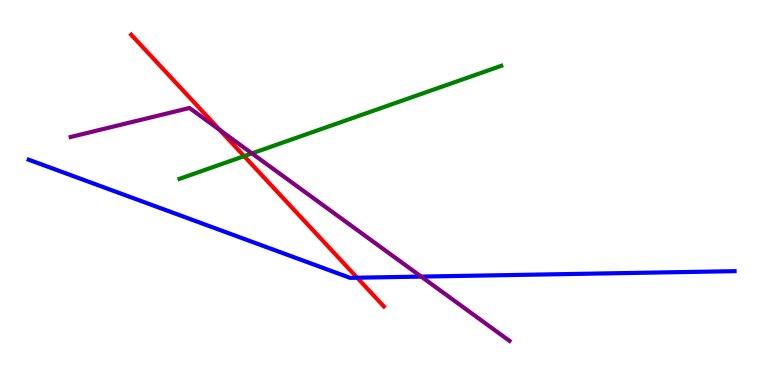[{'lines': ['blue', 'red'], 'intersections': [{'x': 4.61, 'y': 2.79}]}, {'lines': ['green', 'red'], 'intersections': [{'x': 3.15, 'y': 5.94}]}, {'lines': ['purple', 'red'], 'intersections': [{'x': 2.84, 'y': 6.62}]}, {'lines': ['blue', 'green'], 'intersections': []}, {'lines': ['blue', 'purple'], 'intersections': [{'x': 5.43, 'y': 2.82}]}, {'lines': ['green', 'purple'], 'intersections': [{'x': 3.25, 'y': 6.02}]}]